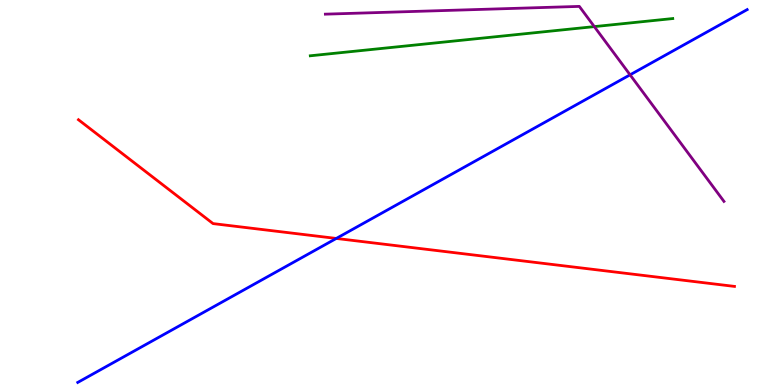[{'lines': ['blue', 'red'], 'intersections': [{'x': 4.34, 'y': 3.81}]}, {'lines': ['green', 'red'], 'intersections': []}, {'lines': ['purple', 'red'], 'intersections': []}, {'lines': ['blue', 'green'], 'intersections': []}, {'lines': ['blue', 'purple'], 'intersections': [{'x': 8.13, 'y': 8.06}]}, {'lines': ['green', 'purple'], 'intersections': [{'x': 7.67, 'y': 9.31}]}]